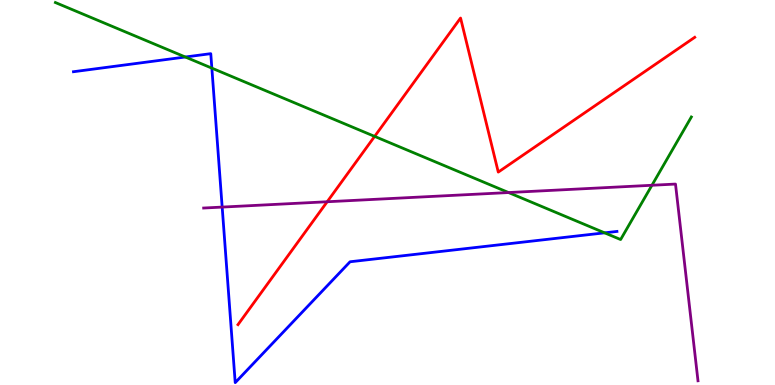[{'lines': ['blue', 'red'], 'intersections': []}, {'lines': ['green', 'red'], 'intersections': [{'x': 4.83, 'y': 6.46}]}, {'lines': ['purple', 'red'], 'intersections': [{'x': 4.22, 'y': 4.76}]}, {'lines': ['blue', 'green'], 'intersections': [{'x': 2.39, 'y': 8.52}, {'x': 2.73, 'y': 8.23}, {'x': 7.8, 'y': 3.95}]}, {'lines': ['blue', 'purple'], 'intersections': [{'x': 2.87, 'y': 4.62}]}, {'lines': ['green', 'purple'], 'intersections': [{'x': 6.56, 'y': 5.0}, {'x': 8.41, 'y': 5.19}]}]